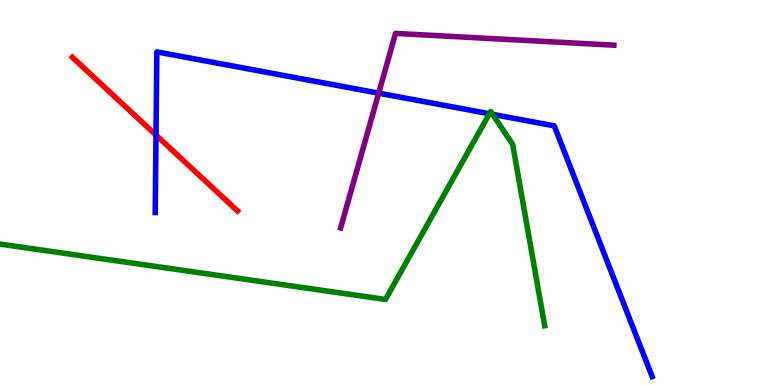[{'lines': ['blue', 'red'], 'intersections': [{'x': 2.01, 'y': 6.49}]}, {'lines': ['green', 'red'], 'intersections': []}, {'lines': ['purple', 'red'], 'intersections': []}, {'lines': ['blue', 'green'], 'intersections': [{'x': 6.31, 'y': 7.05}, {'x': 6.36, 'y': 7.03}]}, {'lines': ['blue', 'purple'], 'intersections': [{'x': 4.89, 'y': 7.58}]}, {'lines': ['green', 'purple'], 'intersections': []}]